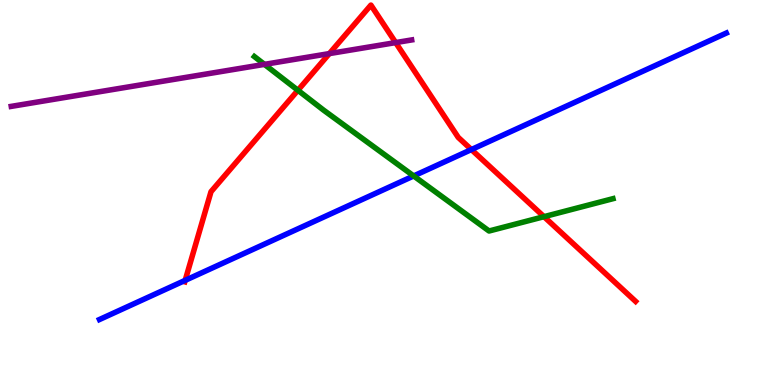[{'lines': ['blue', 'red'], 'intersections': [{'x': 2.39, 'y': 2.72}, {'x': 6.08, 'y': 6.12}]}, {'lines': ['green', 'red'], 'intersections': [{'x': 3.84, 'y': 7.66}, {'x': 7.02, 'y': 4.37}]}, {'lines': ['purple', 'red'], 'intersections': [{'x': 4.25, 'y': 8.61}, {'x': 5.11, 'y': 8.89}]}, {'lines': ['blue', 'green'], 'intersections': [{'x': 5.34, 'y': 5.43}]}, {'lines': ['blue', 'purple'], 'intersections': []}, {'lines': ['green', 'purple'], 'intersections': [{'x': 3.41, 'y': 8.33}]}]